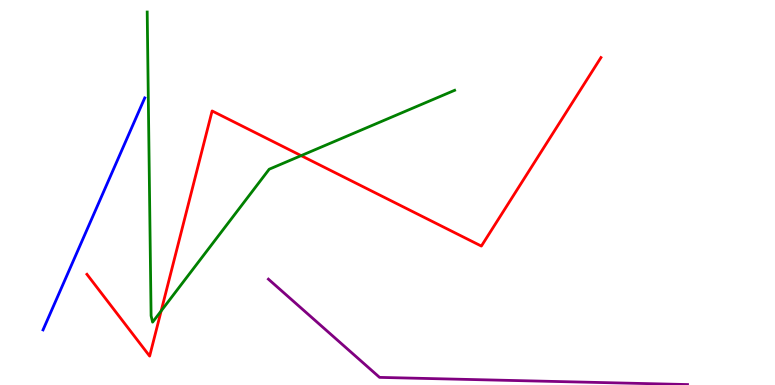[{'lines': ['blue', 'red'], 'intersections': []}, {'lines': ['green', 'red'], 'intersections': [{'x': 2.08, 'y': 1.92}, {'x': 3.89, 'y': 5.96}]}, {'lines': ['purple', 'red'], 'intersections': []}, {'lines': ['blue', 'green'], 'intersections': []}, {'lines': ['blue', 'purple'], 'intersections': []}, {'lines': ['green', 'purple'], 'intersections': []}]